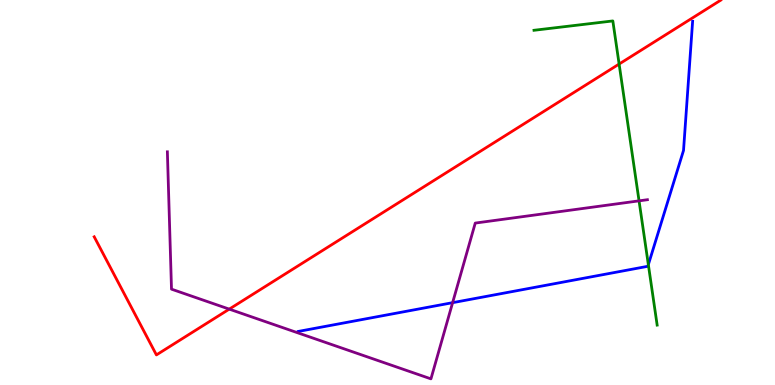[{'lines': ['blue', 'red'], 'intersections': []}, {'lines': ['green', 'red'], 'intersections': [{'x': 7.99, 'y': 8.34}]}, {'lines': ['purple', 'red'], 'intersections': [{'x': 2.96, 'y': 1.97}]}, {'lines': ['blue', 'green'], 'intersections': [{'x': 8.37, 'y': 3.13}]}, {'lines': ['blue', 'purple'], 'intersections': [{'x': 5.84, 'y': 2.14}]}, {'lines': ['green', 'purple'], 'intersections': [{'x': 8.25, 'y': 4.78}]}]